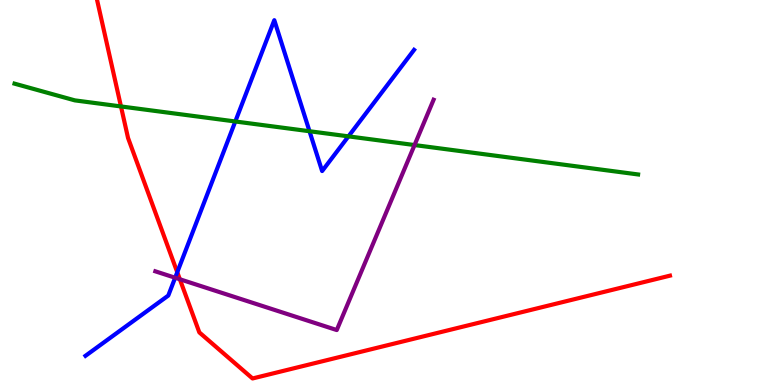[{'lines': ['blue', 'red'], 'intersections': [{'x': 2.29, 'y': 2.93}]}, {'lines': ['green', 'red'], 'intersections': [{'x': 1.56, 'y': 7.24}]}, {'lines': ['purple', 'red'], 'intersections': [{'x': 2.32, 'y': 2.75}]}, {'lines': ['blue', 'green'], 'intersections': [{'x': 3.04, 'y': 6.84}, {'x': 3.99, 'y': 6.59}, {'x': 4.5, 'y': 6.46}]}, {'lines': ['blue', 'purple'], 'intersections': [{'x': 2.26, 'y': 2.79}]}, {'lines': ['green', 'purple'], 'intersections': [{'x': 5.35, 'y': 6.23}]}]